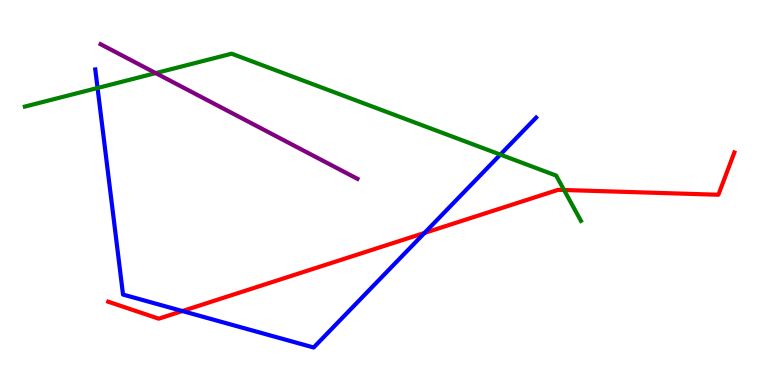[{'lines': ['blue', 'red'], 'intersections': [{'x': 2.35, 'y': 1.92}, {'x': 5.48, 'y': 3.95}]}, {'lines': ['green', 'red'], 'intersections': [{'x': 7.28, 'y': 5.06}]}, {'lines': ['purple', 'red'], 'intersections': []}, {'lines': ['blue', 'green'], 'intersections': [{'x': 1.26, 'y': 7.71}, {'x': 6.46, 'y': 5.98}]}, {'lines': ['blue', 'purple'], 'intersections': []}, {'lines': ['green', 'purple'], 'intersections': [{'x': 2.01, 'y': 8.1}]}]